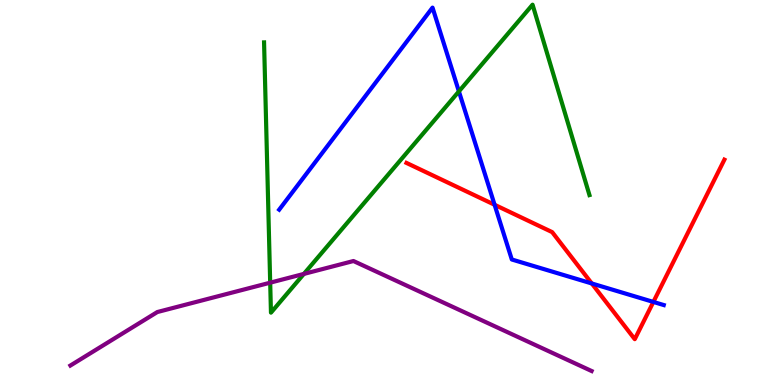[{'lines': ['blue', 'red'], 'intersections': [{'x': 6.38, 'y': 4.68}, {'x': 7.64, 'y': 2.64}, {'x': 8.43, 'y': 2.16}]}, {'lines': ['green', 'red'], 'intersections': []}, {'lines': ['purple', 'red'], 'intersections': []}, {'lines': ['blue', 'green'], 'intersections': [{'x': 5.92, 'y': 7.63}]}, {'lines': ['blue', 'purple'], 'intersections': []}, {'lines': ['green', 'purple'], 'intersections': [{'x': 3.49, 'y': 2.66}, {'x': 3.92, 'y': 2.89}]}]